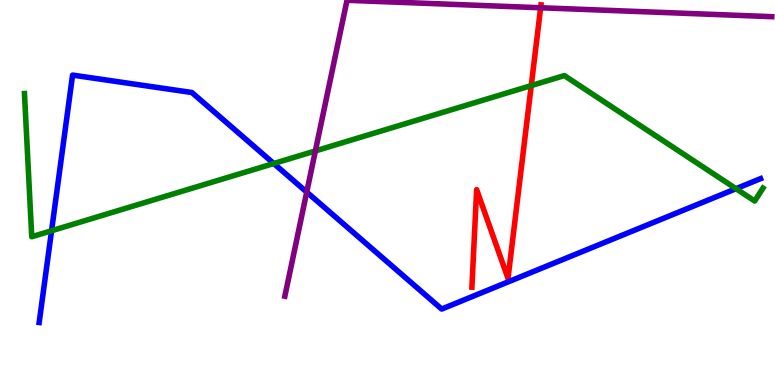[{'lines': ['blue', 'red'], 'intersections': []}, {'lines': ['green', 'red'], 'intersections': [{'x': 6.85, 'y': 7.78}]}, {'lines': ['purple', 'red'], 'intersections': [{'x': 6.98, 'y': 9.8}]}, {'lines': ['blue', 'green'], 'intersections': [{'x': 0.665, 'y': 4.01}, {'x': 3.53, 'y': 5.75}, {'x': 9.5, 'y': 5.1}]}, {'lines': ['blue', 'purple'], 'intersections': [{'x': 3.96, 'y': 5.01}]}, {'lines': ['green', 'purple'], 'intersections': [{'x': 4.07, 'y': 6.08}]}]